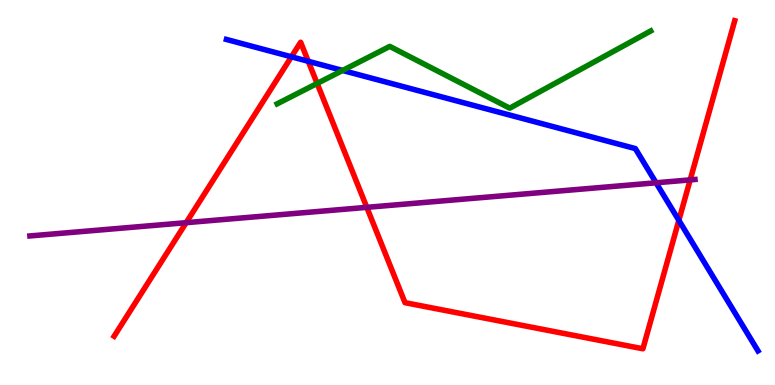[{'lines': ['blue', 'red'], 'intersections': [{'x': 3.76, 'y': 8.52}, {'x': 3.98, 'y': 8.41}, {'x': 8.76, 'y': 4.28}]}, {'lines': ['green', 'red'], 'intersections': [{'x': 4.09, 'y': 7.83}]}, {'lines': ['purple', 'red'], 'intersections': [{'x': 2.4, 'y': 4.22}, {'x': 4.73, 'y': 4.61}, {'x': 8.91, 'y': 5.33}]}, {'lines': ['blue', 'green'], 'intersections': [{'x': 4.42, 'y': 8.17}]}, {'lines': ['blue', 'purple'], 'intersections': [{'x': 8.47, 'y': 5.25}]}, {'lines': ['green', 'purple'], 'intersections': []}]